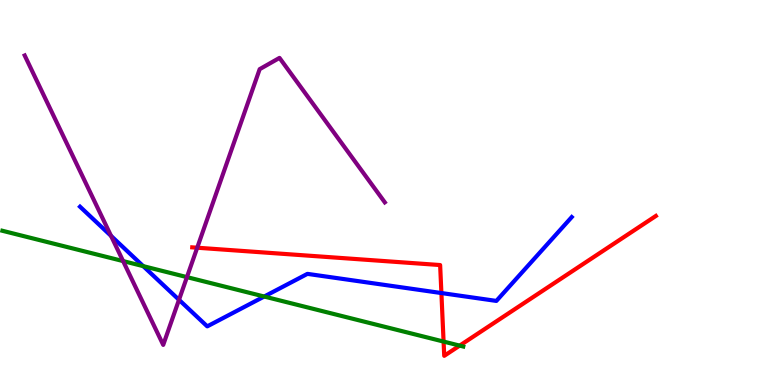[{'lines': ['blue', 'red'], 'intersections': [{'x': 5.7, 'y': 2.39}]}, {'lines': ['green', 'red'], 'intersections': [{'x': 5.72, 'y': 1.13}, {'x': 5.93, 'y': 1.02}]}, {'lines': ['purple', 'red'], 'intersections': [{'x': 2.54, 'y': 3.57}]}, {'lines': ['blue', 'green'], 'intersections': [{'x': 1.85, 'y': 3.09}, {'x': 3.41, 'y': 2.3}]}, {'lines': ['blue', 'purple'], 'intersections': [{'x': 1.43, 'y': 3.87}, {'x': 2.31, 'y': 2.21}]}, {'lines': ['green', 'purple'], 'intersections': [{'x': 1.59, 'y': 3.22}, {'x': 2.41, 'y': 2.8}]}]